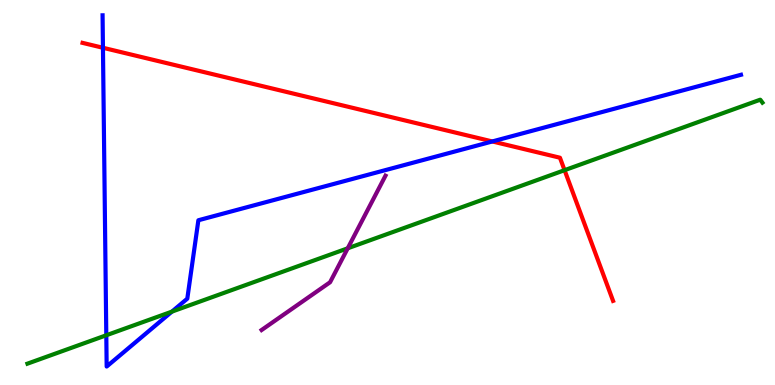[{'lines': ['blue', 'red'], 'intersections': [{'x': 1.33, 'y': 8.76}, {'x': 6.35, 'y': 6.33}]}, {'lines': ['green', 'red'], 'intersections': [{'x': 7.28, 'y': 5.58}]}, {'lines': ['purple', 'red'], 'intersections': []}, {'lines': ['blue', 'green'], 'intersections': [{'x': 1.37, 'y': 1.29}, {'x': 2.22, 'y': 1.91}]}, {'lines': ['blue', 'purple'], 'intersections': []}, {'lines': ['green', 'purple'], 'intersections': [{'x': 4.49, 'y': 3.55}]}]